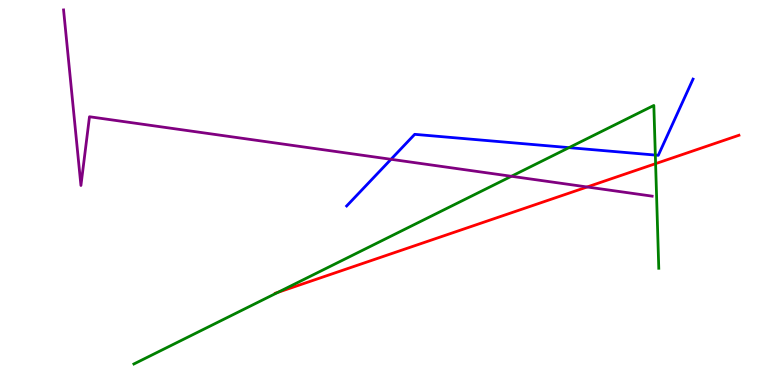[{'lines': ['blue', 'red'], 'intersections': []}, {'lines': ['green', 'red'], 'intersections': [{'x': 3.59, 'y': 2.41}, {'x': 8.46, 'y': 5.75}]}, {'lines': ['purple', 'red'], 'intersections': [{'x': 7.58, 'y': 5.14}]}, {'lines': ['blue', 'green'], 'intersections': [{'x': 7.34, 'y': 6.17}, {'x': 8.46, 'y': 5.97}]}, {'lines': ['blue', 'purple'], 'intersections': [{'x': 5.05, 'y': 5.86}]}, {'lines': ['green', 'purple'], 'intersections': [{'x': 6.6, 'y': 5.42}]}]